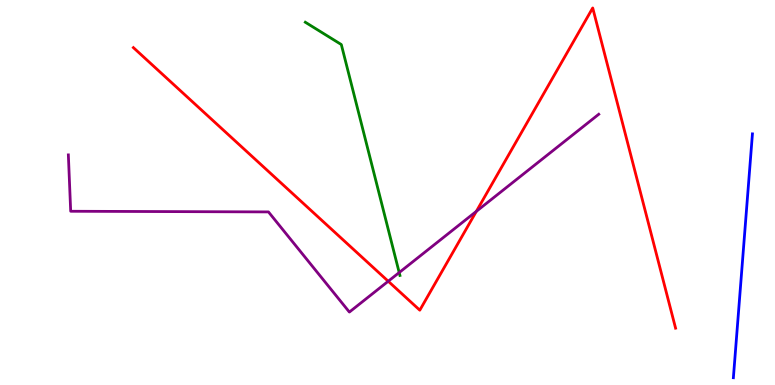[{'lines': ['blue', 'red'], 'intersections': []}, {'lines': ['green', 'red'], 'intersections': []}, {'lines': ['purple', 'red'], 'intersections': [{'x': 5.01, 'y': 2.69}, {'x': 6.15, 'y': 4.51}]}, {'lines': ['blue', 'green'], 'intersections': []}, {'lines': ['blue', 'purple'], 'intersections': []}, {'lines': ['green', 'purple'], 'intersections': [{'x': 5.15, 'y': 2.92}]}]